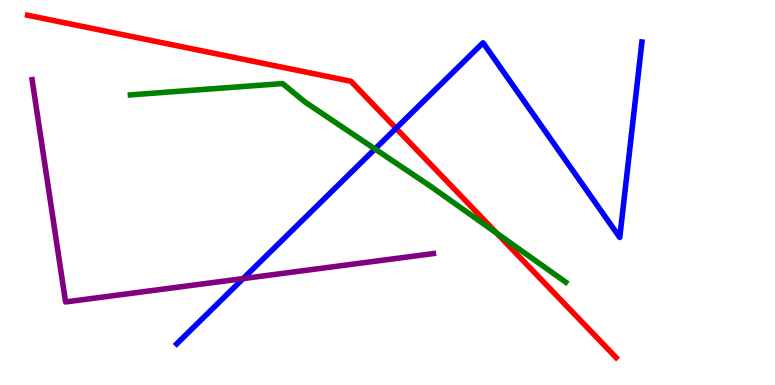[{'lines': ['blue', 'red'], 'intersections': [{'x': 5.11, 'y': 6.67}]}, {'lines': ['green', 'red'], 'intersections': [{'x': 6.41, 'y': 3.94}]}, {'lines': ['purple', 'red'], 'intersections': []}, {'lines': ['blue', 'green'], 'intersections': [{'x': 4.84, 'y': 6.13}]}, {'lines': ['blue', 'purple'], 'intersections': [{'x': 3.14, 'y': 2.76}]}, {'lines': ['green', 'purple'], 'intersections': []}]